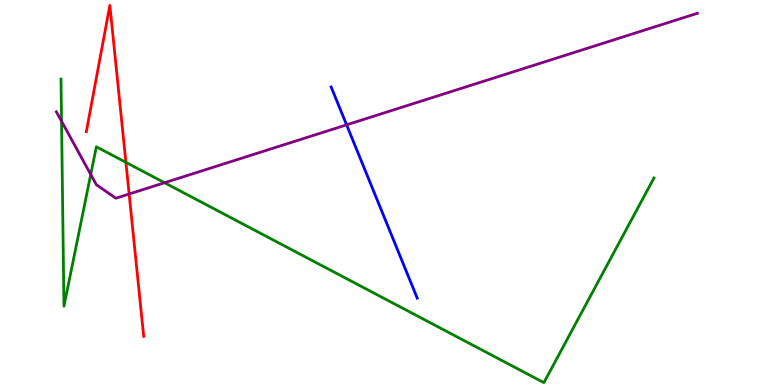[{'lines': ['blue', 'red'], 'intersections': []}, {'lines': ['green', 'red'], 'intersections': [{'x': 1.62, 'y': 5.78}]}, {'lines': ['purple', 'red'], 'intersections': [{'x': 1.67, 'y': 4.96}]}, {'lines': ['blue', 'green'], 'intersections': []}, {'lines': ['blue', 'purple'], 'intersections': [{'x': 4.47, 'y': 6.76}]}, {'lines': ['green', 'purple'], 'intersections': [{'x': 0.794, 'y': 6.85}, {'x': 1.17, 'y': 5.47}, {'x': 2.12, 'y': 5.25}]}]